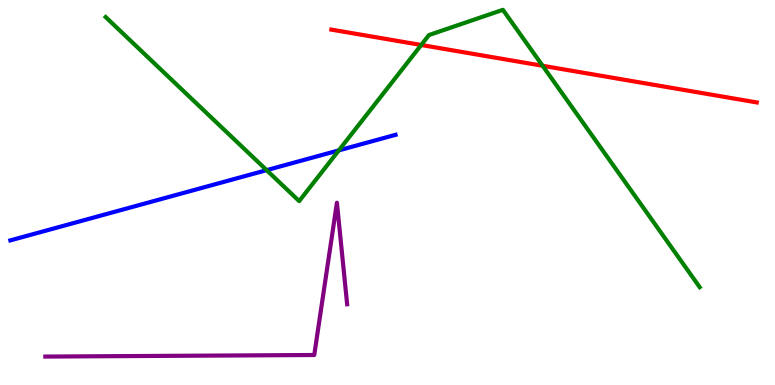[{'lines': ['blue', 'red'], 'intersections': []}, {'lines': ['green', 'red'], 'intersections': [{'x': 5.43, 'y': 8.83}, {'x': 7.0, 'y': 8.29}]}, {'lines': ['purple', 'red'], 'intersections': []}, {'lines': ['blue', 'green'], 'intersections': [{'x': 3.44, 'y': 5.58}, {'x': 4.37, 'y': 6.09}]}, {'lines': ['blue', 'purple'], 'intersections': []}, {'lines': ['green', 'purple'], 'intersections': []}]